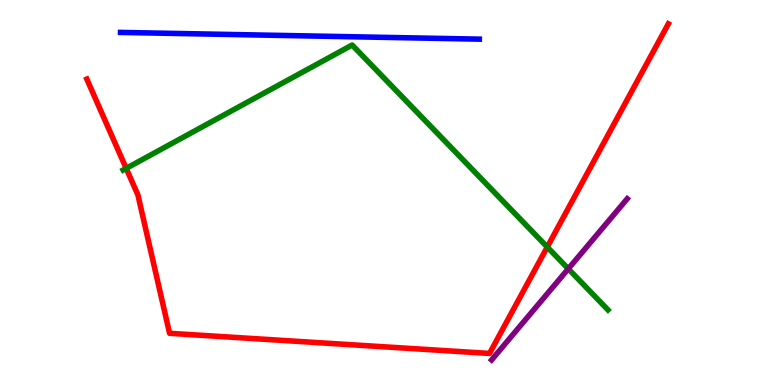[{'lines': ['blue', 'red'], 'intersections': []}, {'lines': ['green', 'red'], 'intersections': [{'x': 1.63, 'y': 5.63}, {'x': 7.06, 'y': 3.58}]}, {'lines': ['purple', 'red'], 'intersections': []}, {'lines': ['blue', 'green'], 'intersections': []}, {'lines': ['blue', 'purple'], 'intersections': []}, {'lines': ['green', 'purple'], 'intersections': [{'x': 7.33, 'y': 3.02}]}]